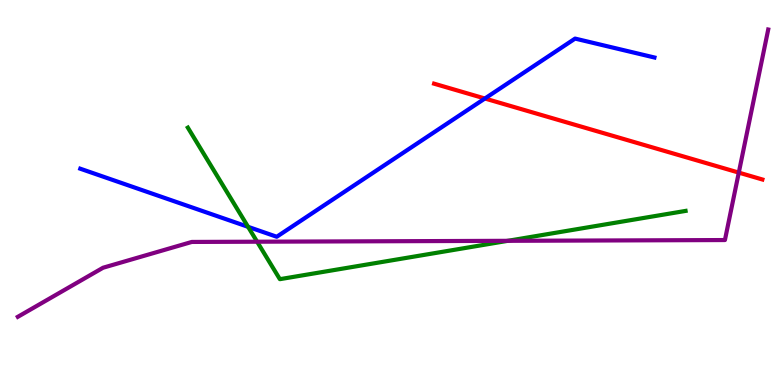[{'lines': ['blue', 'red'], 'intersections': [{'x': 6.26, 'y': 7.44}]}, {'lines': ['green', 'red'], 'intersections': []}, {'lines': ['purple', 'red'], 'intersections': [{'x': 9.53, 'y': 5.52}]}, {'lines': ['blue', 'green'], 'intersections': [{'x': 3.2, 'y': 4.11}]}, {'lines': ['blue', 'purple'], 'intersections': []}, {'lines': ['green', 'purple'], 'intersections': [{'x': 3.32, 'y': 3.72}, {'x': 6.55, 'y': 3.74}]}]